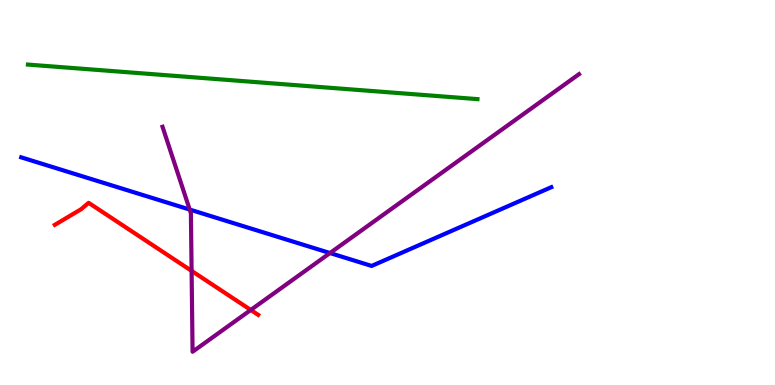[{'lines': ['blue', 'red'], 'intersections': []}, {'lines': ['green', 'red'], 'intersections': []}, {'lines': ['purple', 'red'], 'intersections': [{'x': 2.47, 'y': 2.96}, {'x': 3.24, 'y': 1.95}]}, {'lines': ['blue', 'green'], 'intersections': []}, {'lines': ['blue', 'purple'], 'intersections': [{'x': 2.45, 'y': 4.56}, {'x': 4.26, 'y': 3.43}]}, {'lines': ['green', 'purple'], 'intersections': []}]